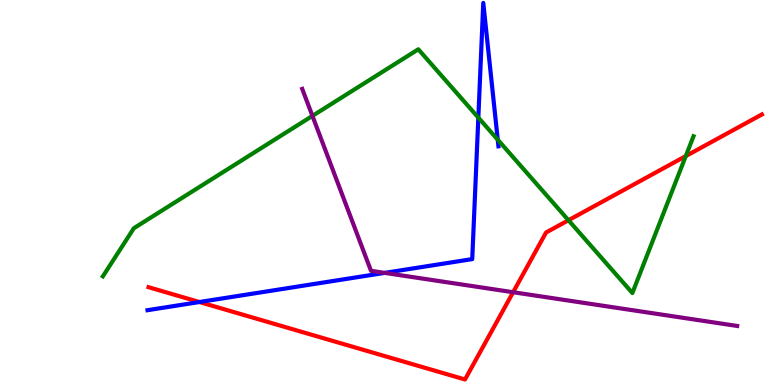[{'lines': ['blue', 'red'], 'intersections': [{'x': 2.57, 'y': 2.15}]}, {'lines': ['green', 'red'], 'intersections': [{'x': 7.34, 'y': 4.28}, {'x': 8.85, 'y': 5.95}]}, {'lines': ['purple', 'red'], 'intersections': [{'x': 6.62, 'y': 2.41}]}, {'lines': ['blue', 'green'], 'intersections': [{'x': 6.17, 'y': 6.95}, {'x': 6.42, 'y': 6.37}]}, {'lines': ['blue', 'purple'], 'intersections': [{'x': 4.96, 'y': 2.91}]}, {'lines': ['green', 'purple'], 'intersections': [{'x': 4.03, 'y': 6.99}]}]